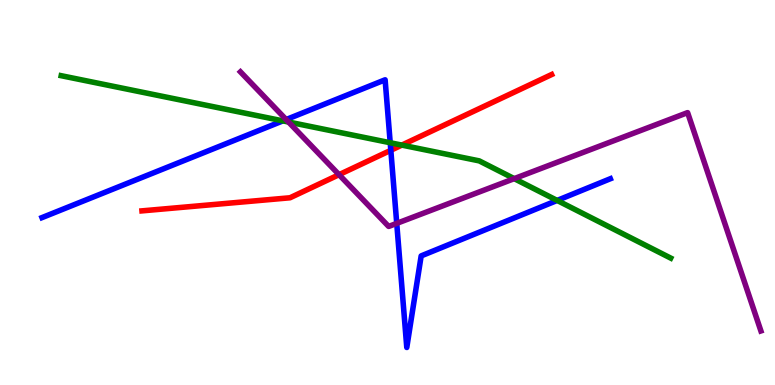[{'lines': ['blue', 'red'], 'intersections': [{'x': 5.04, 'y': 6.1}]}, {'lines': ['green', 'red'], 'intersections': [{'x': 5.18, 'y': 6.23}]}, {'lines': ['purple', 'red'], 'intersections': [{'x': 4.37, 'y': 5.46}]}, {'lines': ['blue', 'green'], 'intersections': [{'x': 3.65, 'y': 6.86}, {'x': 5.03, 'y': 6.29}, {'x': 7.19, 'y': 4.79}]}, {'lines': ['blue', 'purple'], 'intersections': [{'x': 3.69, 'y': 6.89}, {'x': 5.12, 'y': 4.2}]}, {'lines': ['green', 'purple'], 'intersections': [{'x': 3.72, 'y': 6.83}, {'x': 6.64, 'y': 5.36}]}]